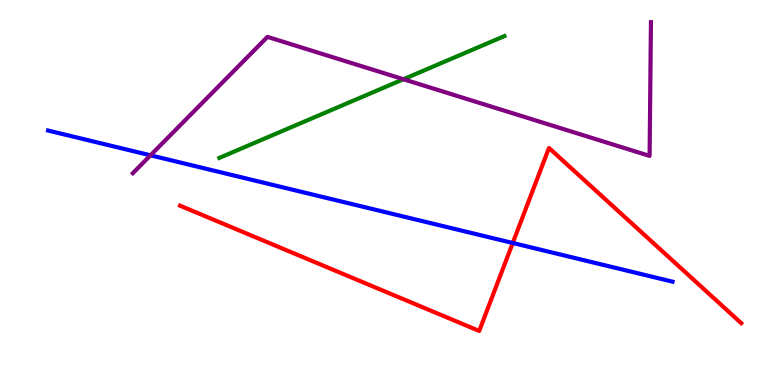[{'lines': ['blue', 'red'], 'intersections': [{'x': 6.62, 'y': 3.69}]}, {'lines': ['green', 'red'], 'intersections': []}, {'lines': ['purple', 'red'], 'intersections': []}, {'lines': ['blue', 'green'], 'intersections': []}, {'lines': ['blue', 'purple'], 'intersections': [{'x': 1.94, 'y': 5.97}]}, {'lines': ['green', 'purple'], 'intersections': [{'x': 5.21, 'y': 7.94}]}]